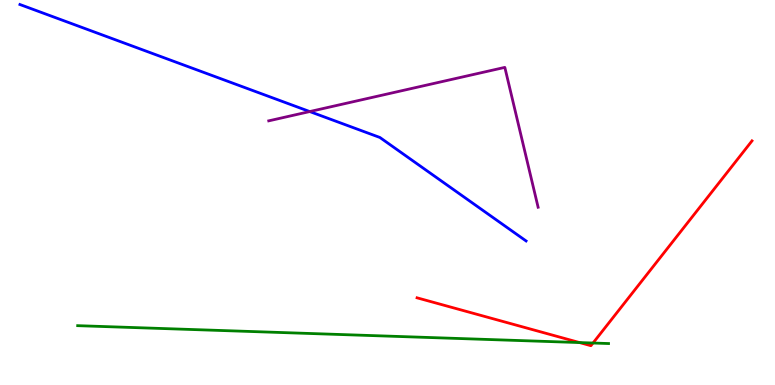[{'lines': ['blue', 'red'], 'intersections': []}, {'lines': ['green', 'red'], 'intersections': [{'x': 7.48, 'y': 1.1}, {'x': 7.65, 'y': 1.09}]}, {'lines': ['purple', 'red'], 'intersections': []}, {'lines': ['blue', 'green'], 'intersections': []}, {'lines': ['blue', 'purple'], 'intersections': [{'x': 4.0, 'y': 7.1}]}, {'lines': ['green', 'purple'], 'intersections': []}]